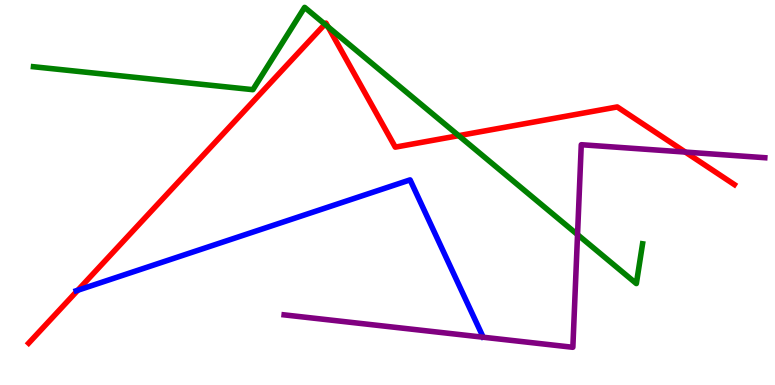[{'lines': ['blue', 'red'], 'intersections': [{'x': 1.0, 'y': 2.46}]}, {'lines': ['green', 'red'], 'intersections': [{'x': 4.19, 'y': 9.37}, {'x': 4.23, 'y': 9.3}, {'x': 5.92, 'y': 6.48}]}, {'lines': ['purple', 'red'], 'intersections': [{'x': 8.84, 'y': 6.05}]}, {'lines': ['blue', 'green'], 'intersections': []}, {'lines': ['blue', 'purple'], 'intersections': []}, {'lines': ['green', 'purple'], 'intersections': [{'x': 7.45, 'y': 3.91}]}]